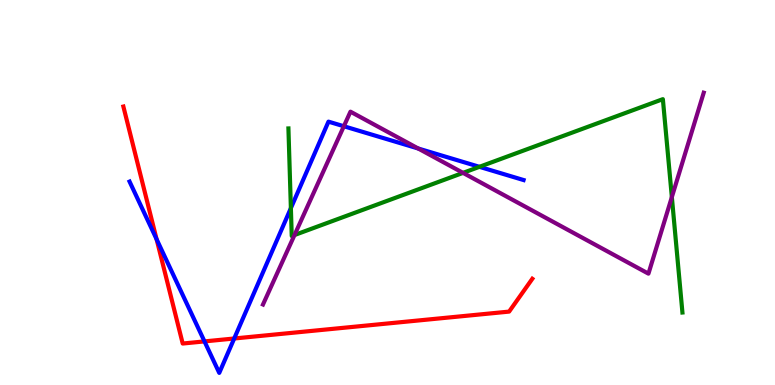[{'lines': ['blue', 'red'], 'intersections': [{'x': 2.02, 'y': 3.79}, {'x': 2.64, 'y': 1.13}, {'x': 3.02, 'y': 1.21}]}, {'lines': ['green', 'red'], 'intersections': []}, {'lines': ['purple', 'red'], 'intersections': []}, {'lines': ['blue', 'green'], 'intersections': [{'x': 3.75, 'y': 4.59}, {'x': 6.19, 'y': 5.67}]}, {'lines': ['blue', 'purple'], 'intersections': [{'x': 4.44, 'y': 6.72}, {'x': 5.4, 'y': 6.14}]}, {'lines': ['green', 'purple'], 'intersections': [{'x': 3.8, 'y': 3.9}, {'x': 5.97, 'y': 5.51}, {'x': 8.67, 'y': 4.88}]}]